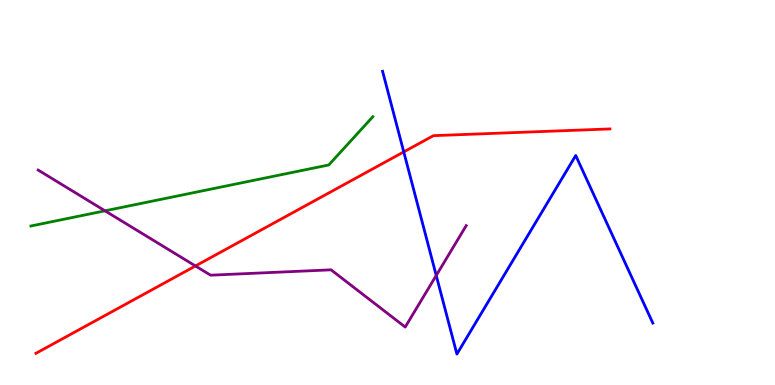[{'lines': ['blue', 'red'], 'intersections': [{'x': 5.21, 'y': 6.05}]}, {'lines': ['green', 'red'], 'intersections': []}, {'lines': ['purple', 'red'], 'intersections': [{'x': 2.52, 'y': 3.09}]}, {'lines': ['blue', 'green'], 'intersections': []}, {'lines': ['blue', 'purple'], 'intersections': [{'x': 5.63, 'y': 2.84}]}, {'lines': ['green', 'purple'], 'intersections': [{'x': 1.35, 'y': 4.52}]}]